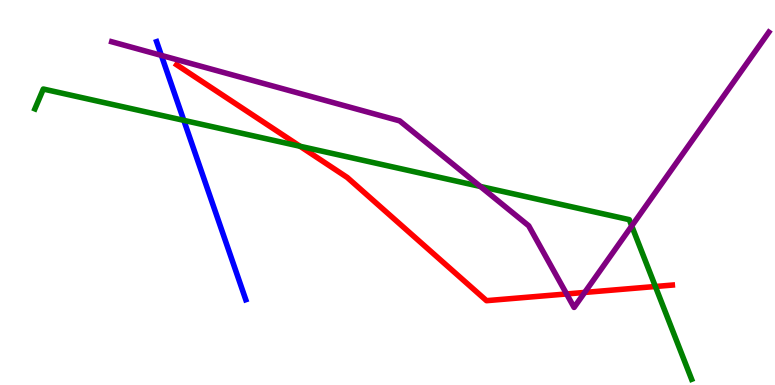[{'lines': ['blue', 'red'], 'intersections': []}, {'lines': ['green', 'red'], 'intersections': [{'x': 3.87, 'y': 6.2}, {'x': 8.46, 'y': 2.56}]}, {'lines': ['purple', 'red'], 'intersections': [{'x': 7.31, 'y': 2.36}, {'x': 7.54, 'y': 2.4}]}, {'lines': ['blue', 'green'], 'intersections': [{'x': 2.37, 'y': 6.87}]}, {'lines': ['blue', 'purple'], 'intersections': [{'x': 2.08, 'y': 8.56}]}, {'lines': ['green', 'purple'], 'intersections': [{'x': 6.2, 'y': 5.16}, {'x': 8.15, 'y': 4.13}]}]